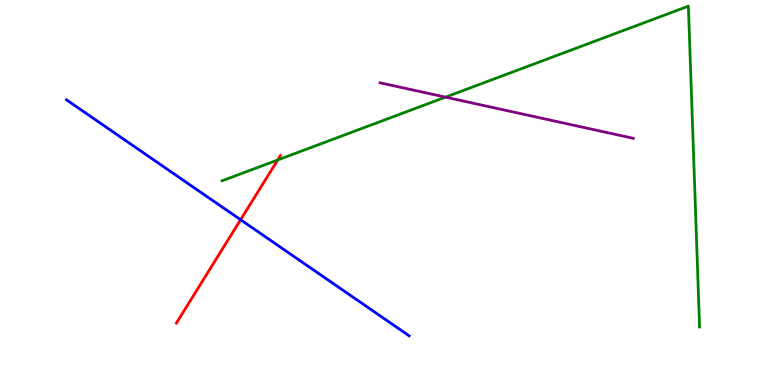[{'lines': ['blue', 'red'], 'intersections': [{'x': 3.1, 'y': 4.29}]}, {'lines': ['green', 'red'], 'intersections': [{'x': 3.58, 'y': 5.84}]}, {'lines': ['purple', 'red'], 'intersections': []}, {'lines': ['blue', 'green'], 'intersections': []}, {'lines': ['blue', 'purple'], 'intersections': []}, {'lines': ['green', 'purple'], 'intersections': [{'x': 5.75, 'y': 7.48}]}]